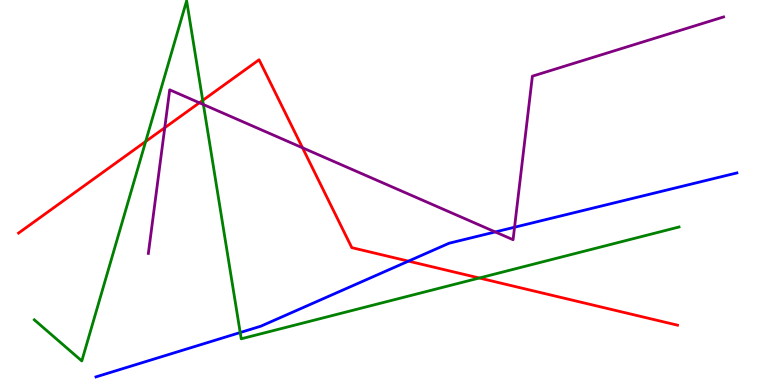[{'lines': ['blue', 'red'], 'intersections': [{'x': 5.27, 'y': 3.22}]}, {'lines': ['green', 'red'], 'intersections': [{'x': 1.88, 'y': 6.33}, {'x': 2.62, 'y': 7.39}, {'x': 6.18, 'y': 2.78}]}, {'lines': ['purple', 'red'], 'intersections': [{'x': 2.13, 'y': 6.68}, {'x': 2.57, 'y': 7.33}, {'x': 3.9, 'y': 6.16}]}, {'lines': ['blue', 'green'], 'intersections': [{'x': 3.1, 'y': 1.36}]}, {'lines': ['blue', 'purple'], 'intersections': [{'x': 6.39, 'y': 3.98}, {'x': 6.64, 'y': 4.1}]}, {'lines': ['green', 'purple'], 'intersections': [{'x': 2.62, 'y': 7.28}]}]